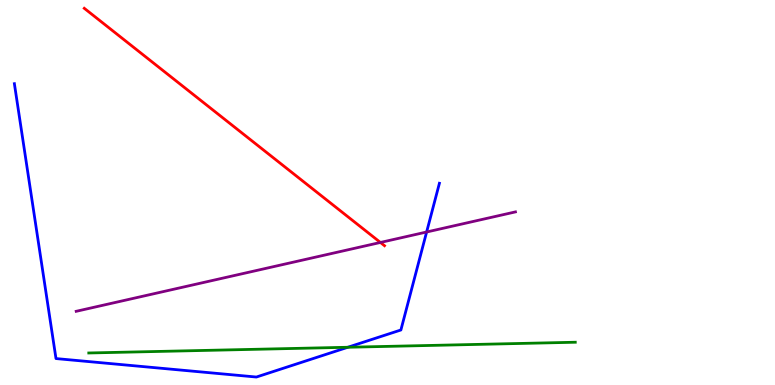[{'lines': ['blue', 'red'], 'intersections': []}, {'lines': ['green', 'red'], 'intersections': []}, {'lines': ['purple', 'red'], 'intersections': [{'x': 4.91, 'y': 3.7}]}, {'lines': ['blue', 'green'], 'intersections': [{'x': 4.49, 'y': 0.98}]}, {'lines': ['blue', 'purple'], 'intersections': [{'x': 5.5, 'y': 3.97}]}, {'lines': ['green', 'purple'], 'intersections': []}]